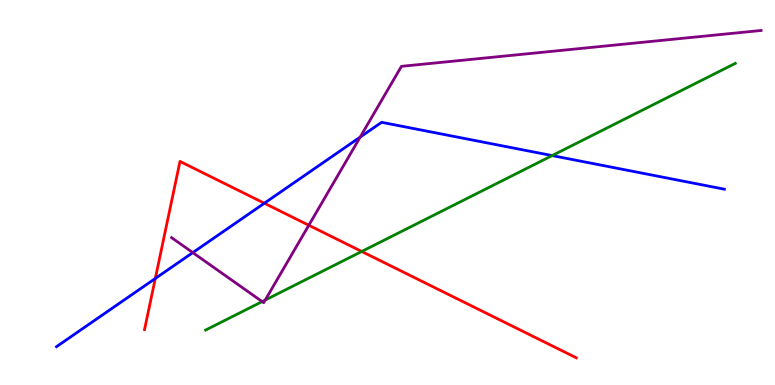[{'lines': ['blue', 'red'], 'intersections': [{'x': 2.0, 'y': 2.77}, {'x': 3.41, 'y': 4.72}]}, {'lines': ['green', 'red'], 'intersections': [{'x': 4.67, 'y': 3.47}]}, {'lines': ['purple', 'red'], 'intersections': [{'x': 3.98, 'y': 4.15}]}, {'lines': ['blue', 'green'], 'intersections': [{'x': 7.12, 'y': 5.96}]}, {'lines': ['blue', 'purple'], 'intersections': [{'x': 2.49, 'y': 3.44}, {'x': 4.65, 'y': 6.44}]}, {'lines': ['green', 'purple'], 'intersections': [{'x': 3.38, 'y': 2.17}, {'x': 3.42, 'y': 2.21}]}]